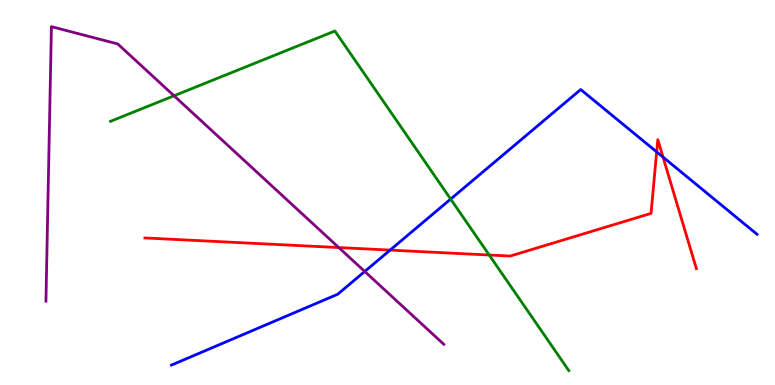[{'lines': ['blue', 'red'], 'intersections': [{'x': 5.03, 'y': 3.5}, {'x': 8.47, 'y': 6.05}, {'x': 8.56, 'y': 5.92}]}, {'lines': ['green', 'red'], 'intersections': [{'x': 6.31, 'y': 3.38}]}, {'lines': ['purple', 'red'], 'intersections': [{'x': 4.37, 'y': 3.57}]}, {'lines': ['blue', 'green'], 'intersections': [{'x': 5.82, 'y': 4.83}]}, {'lines': ['blue', 'purple'], 'intersections': [{'x': 4.71, 'y': 2.95}]}, {'lines': ['green', 'purple'], 'intersections': [{'x': 2.25, 'y': 7.51}]}]